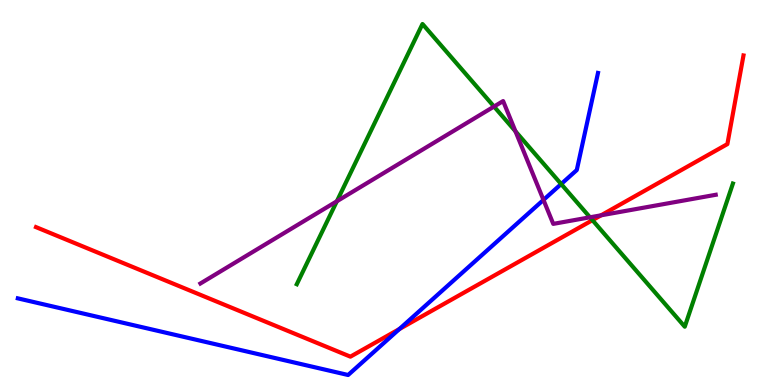[{'lines': ['blue', 'red'], 'intersections': [{'x': 5.15, 'y': 1.45}]}, {'lines': ['green', 'red'], 'intersections': [{'x': 7.64, 'y': 4.28}]}, {'lines': ['purple', 'red'], 'intersections': [{'x': 7.76, 'y': 4.41}]}, {'lines': ['blue', 'green'], 'intersections': [{'x': 7.24, 'y': 5.22}]}, {'lines': ['blue', 'purple'], 'intersections': [{'x': 7.01, 'y': 4.81}]}, {'lines': ['green', 'purple'], 'intersections': [{'x': 4.35, 'y': 4.77}, {'x': 6.37, 'y': 7.23}, {'x': 6.65, 'y': 6.59}, {'x': 7.61, 'y': 4.36}]}]